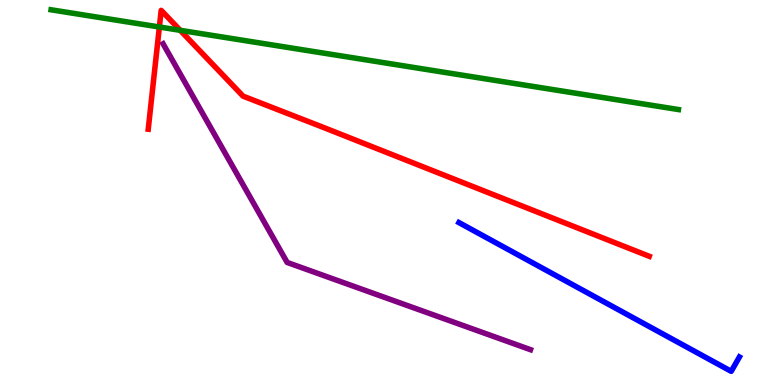[{'lines': ['blue', 'red'], 'intersections': []}, {'lines': ['green', 'red'], 'intersections': [{'x': 2.06, 'y': 9.3}, {'x': 2.33, 'y': 9.21}]}, {'lines': ['purple', 'red'], 'intersections': []}, {'lines': ['blue', 'green'], 'intersections': []}, {'lines': ['blue', 'purple'], 'intersections': []}, {'lines': ['green', 'purple'], 'intersections': []}]